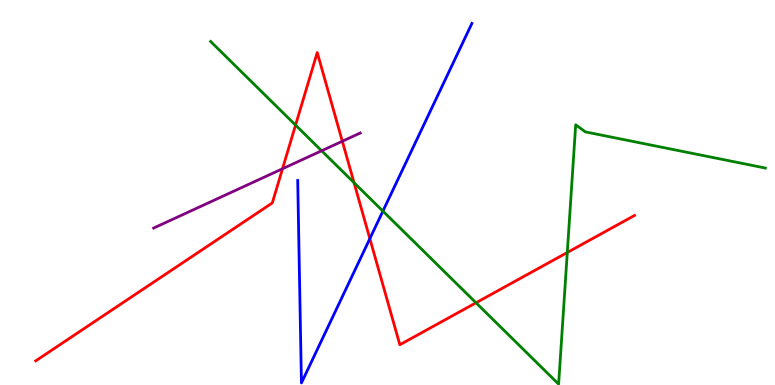[{'lines': ['blue', 'red'], 'intersections': [{'x': 4.77, 'y': 3.8}]}, {'lines': ['green', 'red'], 'intersections': [{'x': 3.81, 'y': 6.75}, {'x': 4.57, 'y': 5.25}, {'x': 6.14, 'y': 2.14}, {'x': 7.32, 'y': 3.44}]}, {'lines': ['purple', 'red'], 'intersections': [{'x': 3.65, 'y': 5.62}, {'x': 4.42, 'y': 6.33}]}, {'lines': ['blue', 'green'], 'intersections': [{'x': 4.94, 'y': 4.52}]}, {'lines': ['blue', 'purple'], 'intersections': []}, {'lines': ['green', 'purple'], 'intersections': [{'x': 4.15, 'y': 6.08}]}]